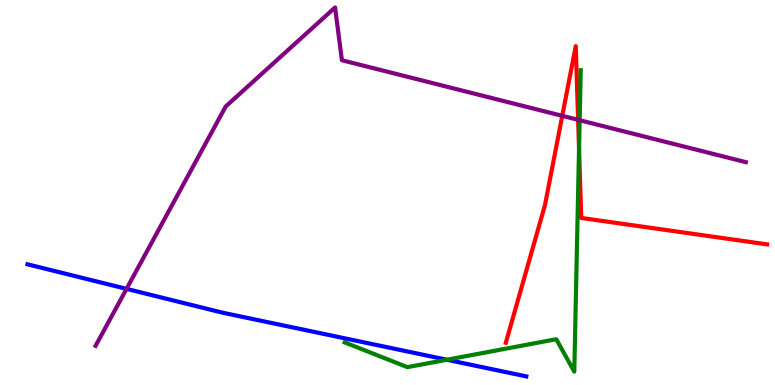[{'lines': ['blue', 'red'], 'intersections': []}, {'lines': ['green', 'red'], 'intersections': [{'x': 7.47, 'y': 6.13}]}, {'lines': ['purple', 'red'], 'intersections': [{'x': 7.25, 'y': 6.99}, {'x': 7.46, 'y': 6.89}]}, {'lines': ['blue', 'green'], 'intersections': [{'x': 5.77, 'y': 0.656}]}, {'lines': ['blue', 'purple'], 'intersections': [{'x': 1.63, 'y': 2.5}]}, {'lines': ['green', 'purple'], 'intersections': [{'x': 7.48, 'y': 6.88}]}]